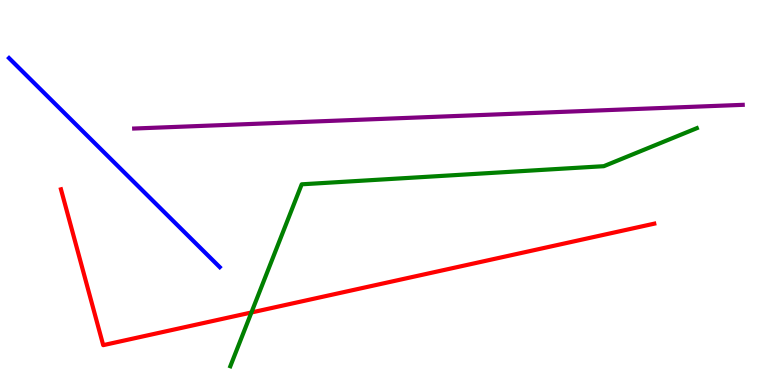[{'lines': ['blue', 'red'], 'intersections': []}, {'lines': ['green', 'red'], 'intersections': [{'x': 3.24, 'y': 1.88}]}, {'lines': ['purple', 'red'], 'intersections': []}, {'lines': ['blue', 'green'], 'intersections': []}, {'lines': ['blue', 'purple'], 'intersections': []}, {'lines': ['green', 'purple'], 'intersections': []}]